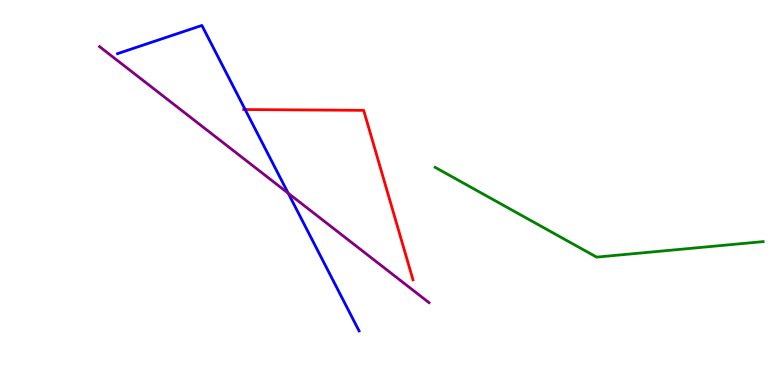[{'lines': ['blue', 'red'], 'intersections': [{'x': 3.16, 'y': 7.15}]}, {'lines': ['green', 'red'], 'intersections': []}, {'lines': ['purple', 'red'], 'intersections': []}, {'lines': ['blue', 'green'], 'intersections': []}, {'lines': ['blue', 'purple'], 'intersections': [{'x': 3.72, 'y': 4.98}]}, {'lines': ['green', 'purple'], 'intersections': []}]